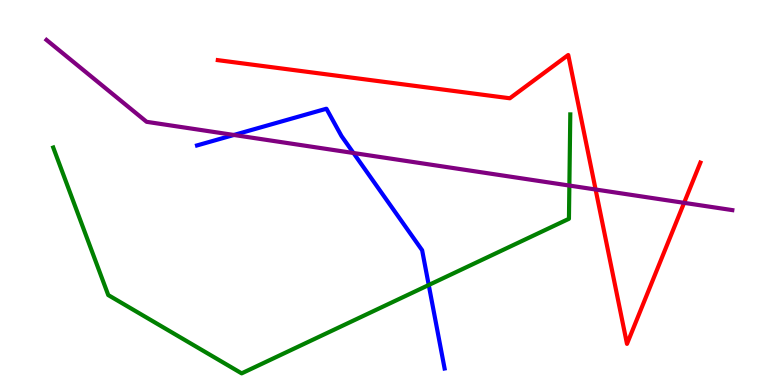[{'lines': ['blue', 'red'], 'intersections': []}, {'lines': ['green', 'red'], 'intersections': []}, {'lines': ['purple', 'red'], 'intersections': [{'x': 7.69, 'y': 5.08}, {'x': 8.83, 'y': 4.73}]}, {'lines': ['blue', 'green'], 'intersections': [{'x': 5.53, 'y': 2.6}]}, {'lines': ['blue', 'purple'], 'intersections': [{'x': 3.02, 'y': 6.49}, {'x': 4.56, 'y': 6.03}]}, {'lines': ['green', 'purple'], 'intersections': [{'x': 7.35, 'y': 5.18}]}]